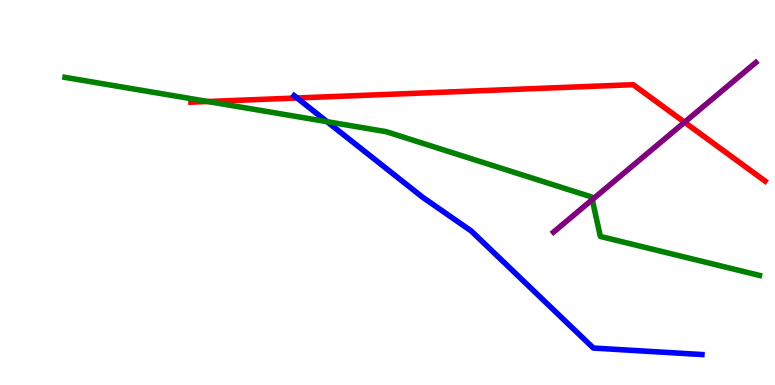[{'lines': ['blue', 'red'], 'intersections': [{'x': 3.83, 'y': 7.46}]}, {'lines': ['green', 'red'], 'intersections': [{'x': 2.68, 'y': 7.36}]}, {'lines': ['purple', 'red'], 'intersections': [{'x': 8.83, 'y': 6.82}]}, {'lines': ['blue', 'green'], 'intersections': [{'x': 4.22, 'y': 6.84}]}, {'lines': ['blue', 'purple'], 'intersections': []}, {'lines': ['green', 'purple'], 'intersections': [{'x': 7.64, 'y': 4.81}]}]